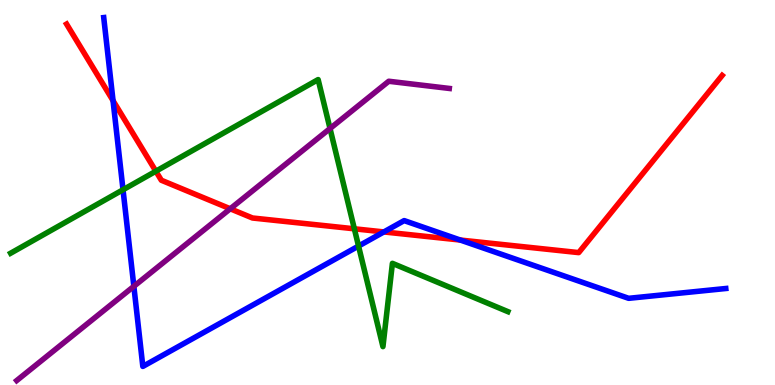[{'lines': ['blue', 'red'], 'intersections': [{'x': 1.46, 'y': 7.39}, {'x': 4.95, 'y': 3.98}, {'x': 5.94, 'y': 3.76}]}, {'lines': ['green', 'red'], 'intersections': [{'x': 2.01, 'y': 5.55}, {'x': 4.57, 'y': 4.06}]}, {'lines': ['purple', 'red'], 'intersections': [{'x': 2.97, 'y': 4.58}]}, {'lines': ['blue', 'green'], 'intersections': [{'x': 1.59, 'y': 5.07}, {'x': 4.63, 'y': 3.61}]}, {'lines': ['blue', 'purple'], 'intersections': [{'x': 1.73, 'y': 2.56}]}, {'lines': ['green', 'purple'], 'intersections': [{'x': 4.26, 'y': 6.66}]}]